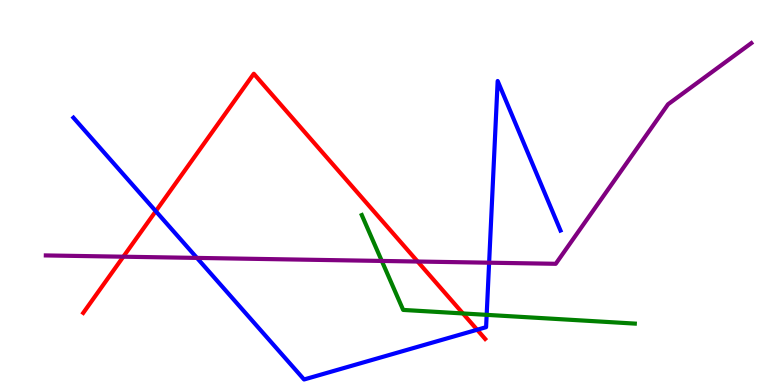[{'lines': ['blue', 'red'], 'intersections': [{'x': 2.01, 'y': 4.51}, {'x': 6.16, 'y': 1.44}]}, {'lines': ['green', 'red'], 'intersections': [{'x': 5.97, 'y': 1.86}]}, {'lines': ['purple', 'red'], 'intersections': [{'x': 1.59, 'y': 3.33}, {'x': 5.39, 'y': 3.21}]}, {'lines': ['blue', 'green'], 'intersections': [{'x': 6.28, 'y': 1.82}]}, {'lines': ['blue', 'purple'], 'intersections': [{'x': 2.54, 'y': 3.3}, {'x': 6.31, 'y': 3.18}]}, {'lines': ['green', 'purple'], 'intersections': [{'x': 4.93, 'y': 3.22}]}]